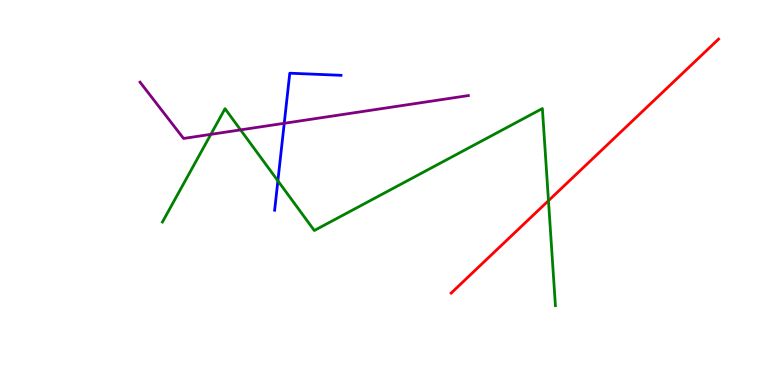[{'lines': ['blue', 'red'], 'intersections': []}, {'lines': ['green', 'red'], 'intersections': [{'x': 7.08, 'y': 4.79}]}, {'lines': ['purple', 'red'], 'intersections': []}, {'lines': ['blue', 'green'], 'intersections': [{'x': 3.59, 'y': 5.3}]}, {'lines': ['blue', 'purple'], 'intersections': [{'x': 3.67, 'y': 6.8}]}, {'lines': ['green', 'purple'], 'intersections': [{'x': 2.72, 'y': 6.51}, {'x': 3.1, 'y': 6.63}]}]